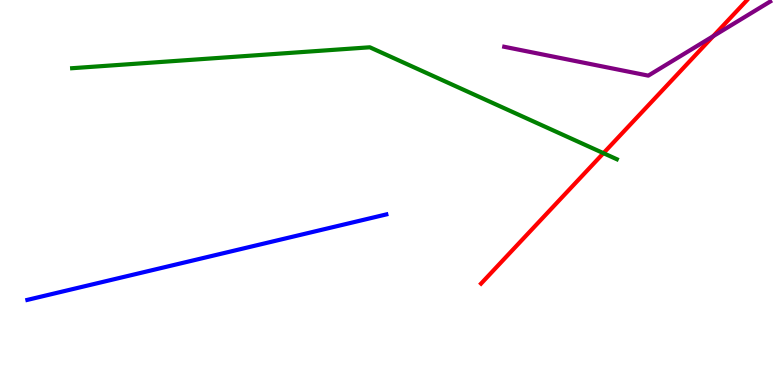[{'lines': ['blue', 'red'], 'intersections': []}, {'lines': ['green', 'red'], 'intersections': [{'x': 7.79, 'y': 6.02}]}, {'lines': ['purple', 'red'], 'intersections': [{'x': 9.2, 'y': 9.06}]}, {'lines': ['blue', 'green'], 'intersections': []}, {'lines': ['blue', 'purple'], 'intersections': []}, {'lines': ['green', 'purple'], 'intersections': []}]